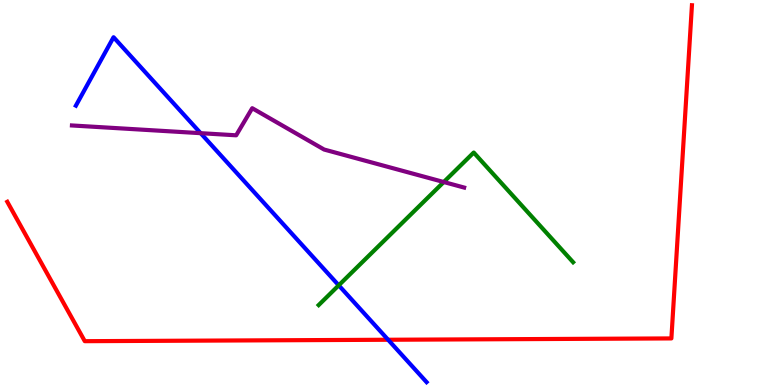[{'lines': ['blue', 'red'], 'intersections': [{'x': 5.01, 'y': 1.18}]}, {'lines': ['green', 'red'], 'intersections': []}, {'lines': ['purple', 'red'], 'intersections': []}, {'lines': ['blue', 'green'], 'intersections': [{'x': 4.37, 'y': 2.59}]}, {'lines': ['blue', 'purple'], 'intersections': [{'x': 2.59, 'y': 6.54}]}, {'lines': ['green', 'purple'], 'intersections': [{'x': 5.73, 'y': 5.27}]}]